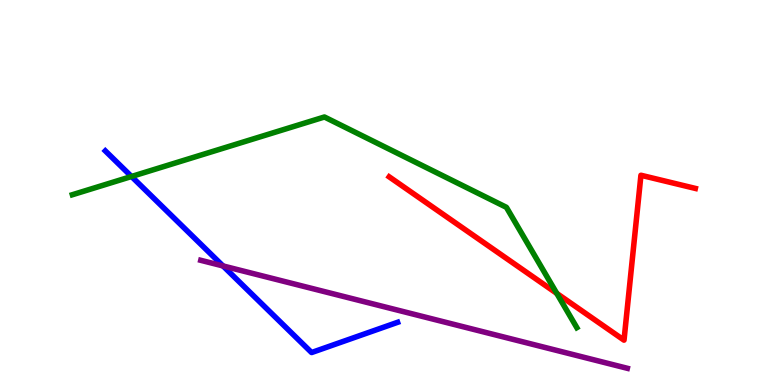[{'lines': ['blue', 'red'], 'intersections': []}, {'lines': ['green', 'red'], 'intersections': [{'x': 7.18, 'y': 2.38}]}, {'lines': ['purple', 'red'], 'intersections': []}, {'lines': ['blue', 'green'], 'intersections': [{'x': 1.7, 'y': 5.42}]}, {'lines': ['blue', 'purple'], 'intersections': [{'x': 2.88, 'y': 3.09}]}, {'lines': ['green', 'purple'], 'intersections': []}]